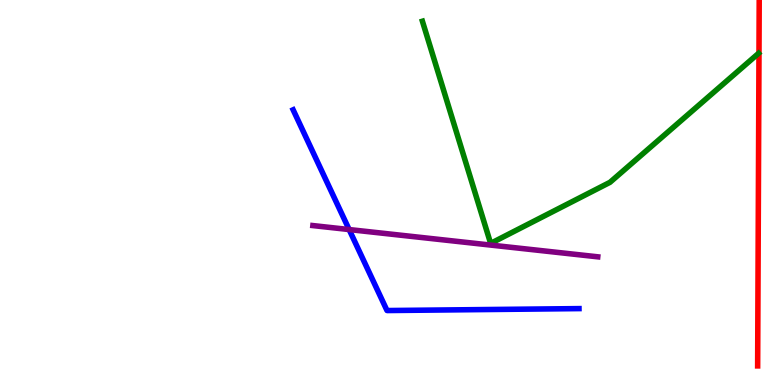[{'lines': ['blue', 'red'], 'intersections': []}, {'lines': ['green', 'red'], 'intersections': []}, {'lines': ['purple', 'red'], 'intersections': []}, {'lines': ['blue', 'green'], 'intersections': []}, {'lines': ['blue', 'purple'], 'intersections': [{'x': 4.51, 'y': 4.04}]}, {'lines': ['green', 'purple'], 'intersections': []}]